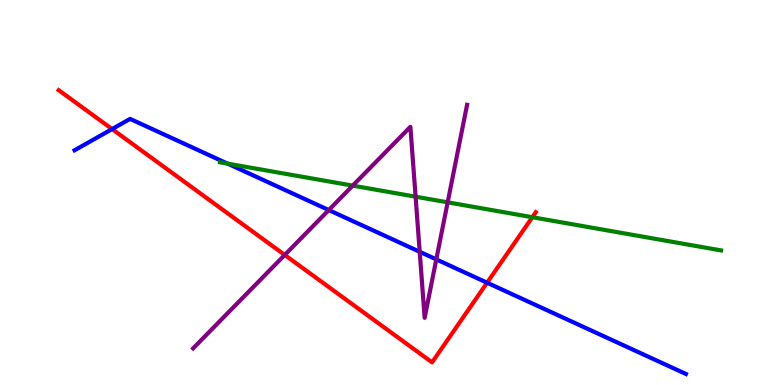[{'lines': ['blue', 'red'], 'intersections': [{'x': 1.45, 'y': 6.65}, {'x': 6.29, 'y': 2.66}]}, {'lines': ['green', 'red'], 'intersections': [{'x': 6.87, 'y': 4.36}]}, {'lines': ['purple', 'red'], 'intersections': [{'x': 3.67, 'y': 3.38}]}, {'lines': ['blue', 'green'], 'intersections': [{'x': 2.94, 'y': 5.75}]}, {'lines': ['blue', 'purple'], 'intersections': [{'x': 4.24, 'y': 4.54}, {'x': 5.42, 'y': 3.46}, {'x': 5.63, 'y': 3.26}]}, {'lines': ['green', 'purple'], 'intersections': [{'x': 4.55, 'y': 5.18}, {'x': 5.36, 'y': 4.89}, {'x': 5.78, 'y': 4.74}]}]